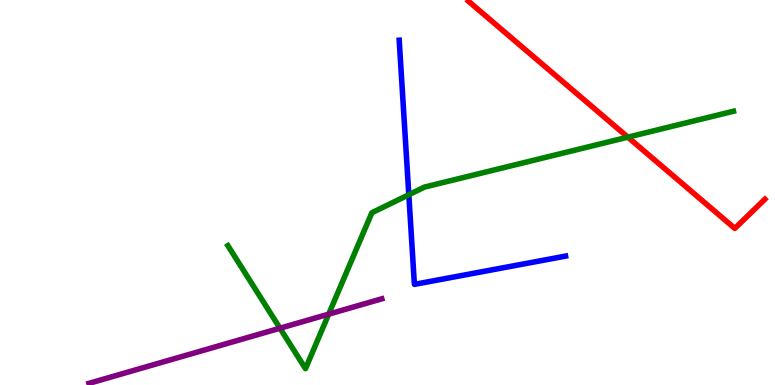[{'lines': ['blue', 'red'], 'intersections': []}, {'lines': ['green', 'red'], 'intersections': [{'x': 8.1, 'y': 6.44}]}, {'lines': ['purple', 'red'], 'intersections': []}, {'lines': ['blue', 'green'], 'intersections': [{'x': 5.28, 'y': 4.94}]}, {'lines': ['blue', 'purple'], 'intersections': []}, {'lines': ['green', 'purple'], 'intersections': [{'x': 3.61, 'y': 1.47}, {'x': 4.24, 'y': 1.84}]}]